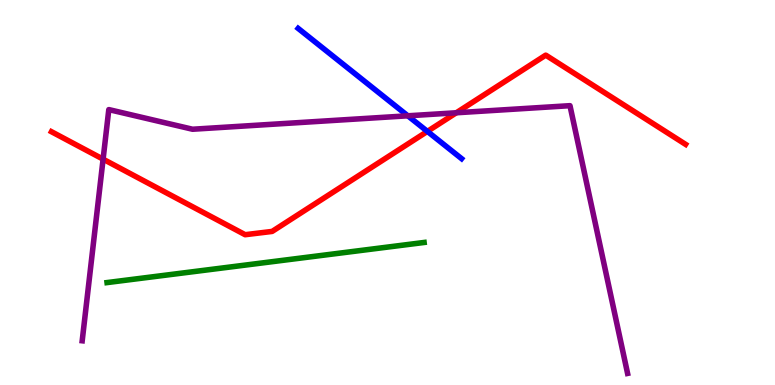[{'lines': ['blue', 'red'], 'intersections': [{'x': 5.51, 'y': 6.59}]}, {'lines': ['green', 'red'], 'intersections': []}, {'lines': ['purple', 'red'], 'intersections': [{'x': 1.33, 'y': 5.87}, {'x': 5.89, 'y': 7.07}]}, {'lines': ['blue', 'green'], 'intersections': []}, {'lines': ['blue', 'purple'], 'intersections': [{'x': 5.26, 'y': 6.99}]}, {'lines': ['green', 'purple'], 'intersections': []}]